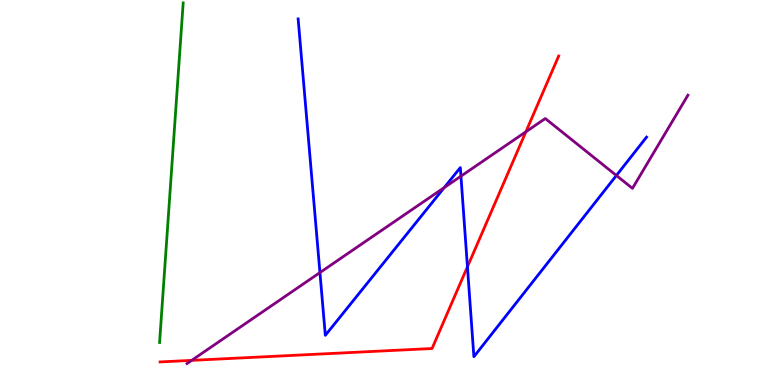[{'lines': ['blue', 'red'], 'intersections': [{'x': 6.03, 'y': 3.07}]}, {'lines': ['green', 'red'], 'intersections': []}, {'lines': ['purple', 'red'], 'intersections': [{'x': 2.47, 'y': 0.64}, {'x': 6.79, 'y': 6.58}]}, {'lines': ['blue', 'green'], 'intersections': []}, {'lines': ['blue', 'purple'], 'intersections': [{'x': 4.13, 'y': 2.92}, {'x': 5.73, 'y': 5.13}, {'x': 5.95, 'y': 5.42}, {'x': 7.95, 'y': 5.44}]}, {'lines': ['green', 'purple'], 'intersections': []}]